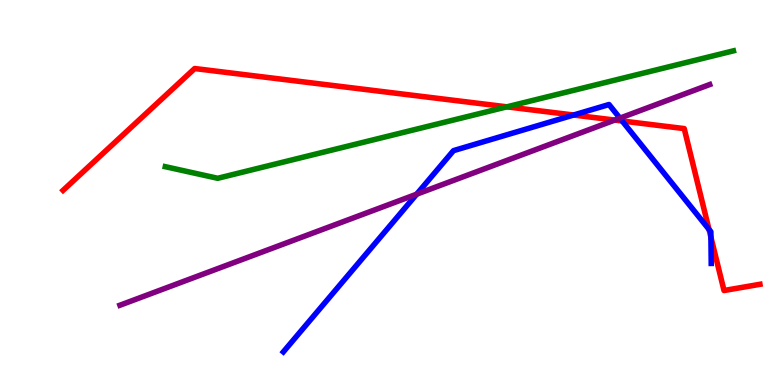[{'lines': ['blue', 'red'], 'intersections': [{'x': 7.4, 'y': 7.01}, {'x': 8.03, 'y': 6.86}, {'x': 9.15, 'y': 4.04}, {'x': 9.17, 'y': 3.84}]}, {'lines': ['green', 'red'], 'intersections': [{'x': 6.54, 'y': 7.22}]}, {'lines': ['purple', 'red'], 'intersections': [{'x': 7.93, 'y': 6.88}]}, {'lines': ['blue', 'green'], 'intersections': []}, {'lines': ['blue', 'purple'], 'intersections': [{'x': 5.38, 'y': 4.96}, {'x': 8.0, 'y': 6.93}]}, {'lines': ['green', 'purple'], 'intersections': []}]